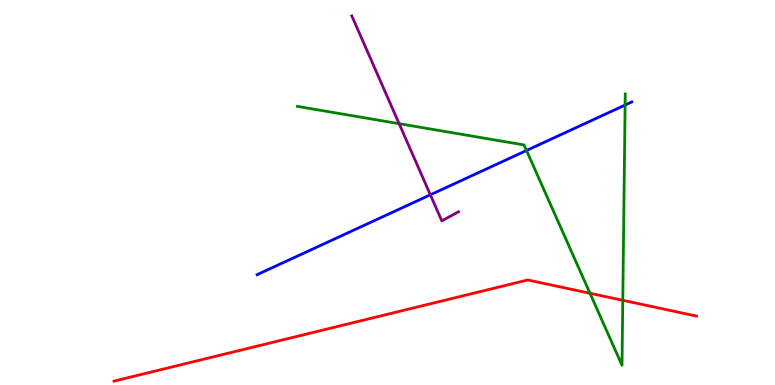[{'lines': ['blue', 'red'], 'intersections': []}, {'lines': ['green', 'red'], 'intersections': [{'x': 7.61, 'y': 2.38}, {'x': 8.04, 'y': 2.2}]}, {'lines': ['purple', 'red'], 'intersections': []}, {'lines': ['blue', 'green'], 'intersections': [{'x': 6.79, 'y': 6.09}, {'x': 8.07, 'y': 7.27}]}, {'lines': ['blue', 'purple'], 'intersections': [{'x': 5.55, 'y': 4.94}]}, {'lines': ['green', 'purple'], 'intersections': [{'x': 5.15, 'y': 6.79}]}]